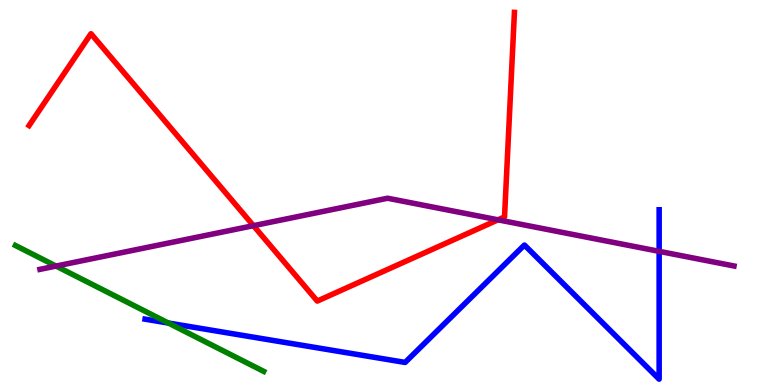[{'lines': ['blue', 'red'], 'intersections': []}, {'lines': ['green', 'red'], 'intersections': []}, {'lines': ['purple', 'red'], 'intersections': [{'x': 3.27, 'y': 4.14}, {'x': 6.43, 'y': 4.29}]}, {'lines': ['blue', 'green'], 'intersections': [{'x': 2.17, 'y': 1.61}]}, {'lines': ['blue', 'purple'], 'intersections': [{'x': 8.51, 'y': 3.47}]}, {'lines': ['green', 'purple'], 'intersections': [{'x': 0.723, 'y': 3.09}]}]